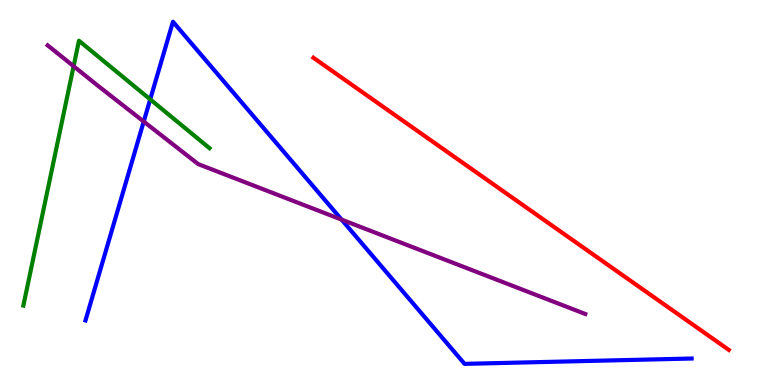[{'lines': ['blue', 'red'], 'intersections': []}, {'lines': ['green', 'red'], 'intersections': []}, {'lines': ['purple', 'red'], 'intersections': []}, {'lines': ['blue', 'green'], 'intersections': [{'x': 1.94, 'y': 7.42}]}, {'lines': ['blue', 'purple'], 'intersections': [{'x': 1.85, 'y': 6.84}, {'x': 4.41, 'y': 4.3}]}, {'lines': ['green', 'purple'], 'intersections': [{'x': 0.95, 'y': 8.28}]}]